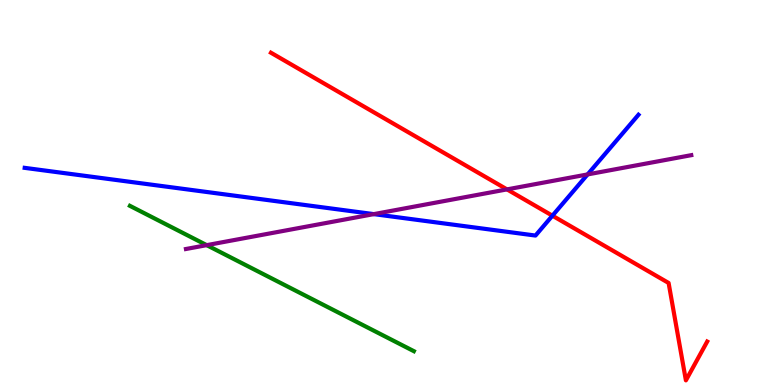[{'lines': ['blue', 'red'], 'intersections': [{'x': 7.13, 'y': 4.4}]}, {'lines': ['green', 'red'], 'intersections': []}, {'lines': ['purple', 'red'], 'intersections': [{'x': 6.54, 'y': 5.08}]}, {'lines': ['blue', 'green'], 'intersections': []}, {'lines': ['blue', 'purple'], 'intersections': [{'x': 4.82, 'y': 4.44}, {'x': 7.58, 'y': 5.47}]}, {'lines': ['green', 'purple'], 'intersections': [{'x': 2.67, 'y': 3.63}]}]